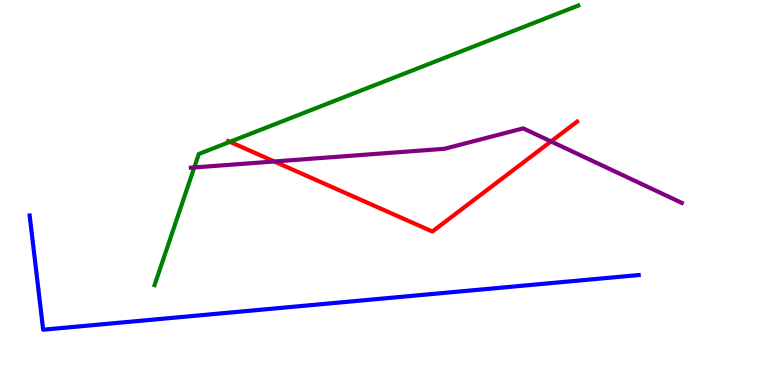[{'lines': ['blue', 'red'], 'intersections': []}, {'lines': ['green', 'red'], 'intersections': [{'x': 2.97, 'y': 6.32}]}, {'lines': ['purple', 'red'], 'intersections': [{'x': 3.54, 'y': 5.81}, {'x': 7.11, 'y': 6.33}]}, {'lines': ['blue', 'green'], 'intersections': []}, {'lines': ['blue', 'purple'], 'intersections': []}, {'lines': ['green', 'purple'], 'intersections': [{'x': 2.51, 'y': 5.65}]}]